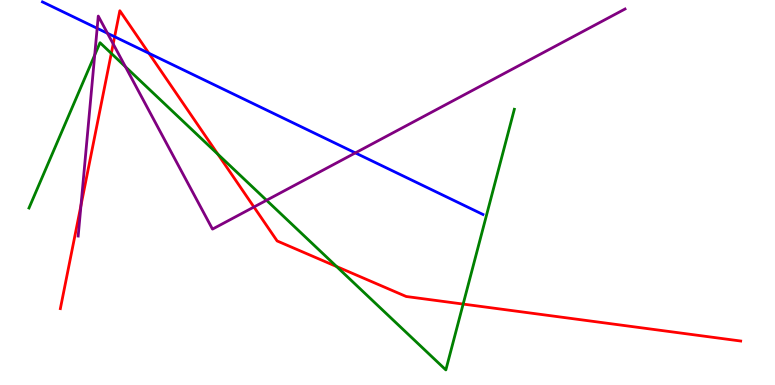[{'lines': ['blue', 'red'], 'intersections': [{'x': 1.48, 'y': 9.05}, {'x': 1.92, 'y': 8.62}]}, {'lines': ['green', 'red'], 'intersections': [{'x': 1.44, 'y': 8.61}, {'x': 2.81, 'y': 5.99}, {'x': 4.34, 'y': 3.08}, {'x': 5.98, 'y': 2.1}]}, {'lines': ['purple', 'red'], 'intersections': [{'x': 1.05, 'y': 4.67}, {'x': 1.46, 'y': 8.86}, {'x': 3.28, 'y': 4.62}]}, {'lines': ['blue', 'green'], 'intersections': []}, {'lines': ['blue', 'purple'], 'intersections': [{'x': 1.25, 'y': 9.27}, {'x': 1.39, 'y': 9.14}, {'x': 4.59, 'y': 6.03}]}, {'lines': ['green', 'purple'], 'intersections': [{'x': 1.22, 'y': 8.57}, {'x': 1.62, 'y': 8.27}, {'x': 3.44, 'y': 4.8}]}]